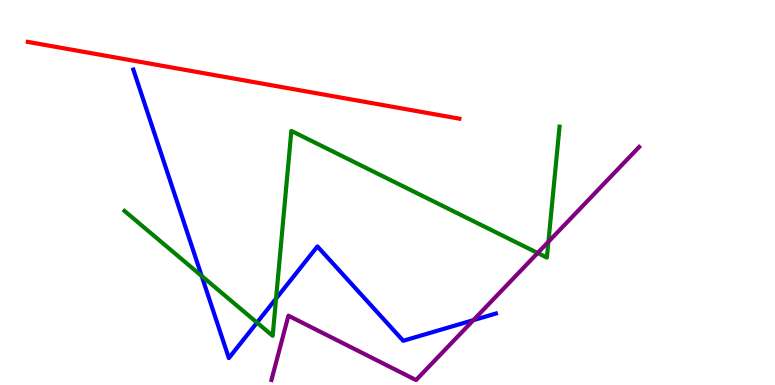[{'lines': ['blue', 'red'], 'intersections': []}, {'lines': ['green', 'red'], 'intersections': []}, {'lines': ['purple', 'red'], 'intersections': []}, {'lines': ['blue', 'green'], 'intersections': [{'x': 2.6, 'y': 2.83}, {'x': 3.32, 'y': 1.62}, {'x': 3.56, 'y': 2.24}]}, {'lines': ['blue', 'purple'], 'intersections': [{'x': 6.11, 'y': 1.68}]}, {'lines': ['green', 'purple'], 'intersections': [{'x': 6.94, 'y': 3.43}, {'x': 7.08, 'y': 3.72}]}]